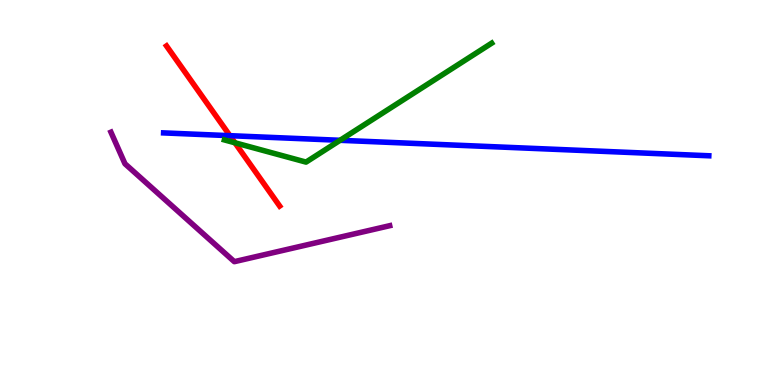[{'lines': ['blue', 'red'], 'intersections': [{'x': 2.97, 'y': 6.48}]}, {'lines': ['green', 'red'], 'intersections': [{'x': 3.03, 'y': 6.29}]}, {'lines': ['purple', 'red'], 'intersections': []}, {'lines': ['blue', 'green'], 'intersections': [{'x': 4.39, 'y': 6.36}]}, {'lines': ['blue', 'purple'], 'intersections': []}, {'lines': ['green', 'purple'], 'intersections': []}]